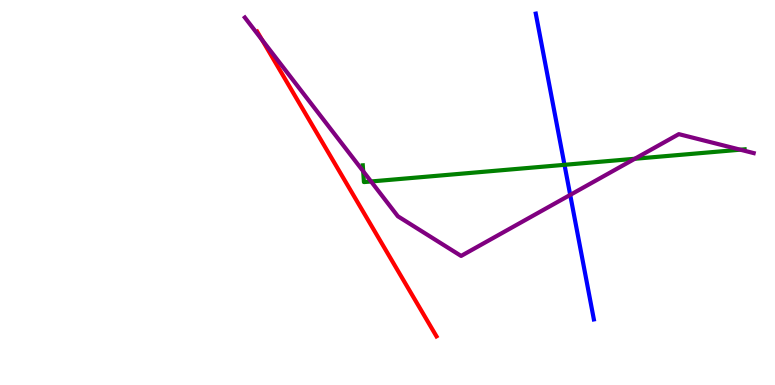[{'lines': ['blue', 'red'], 'intersections': []}, {'lines': ['green', 'red'], 'intersections': []}, {'lines': ['purple', 'red'], 'intersections': [{'x': 3.38, 'y': 8.96}]}, {'lines': ['blue', 'green'], 'intersections': [{'x': 7.28, 'y': 5.72}]}, {'lines': ['blue', 'purple'], 'intersections': [{'x': 7.36, 'y': 4.94}]}, {'lines': ['green', 'purple'], 'intersections': [{'x': 4.69, 'y': 5.55}, {'x': 4.79, 'y': 5.29}, {'x': 8.19, 'y': 5.88}, {'x': 9.55, 'y': 6.11}]}]